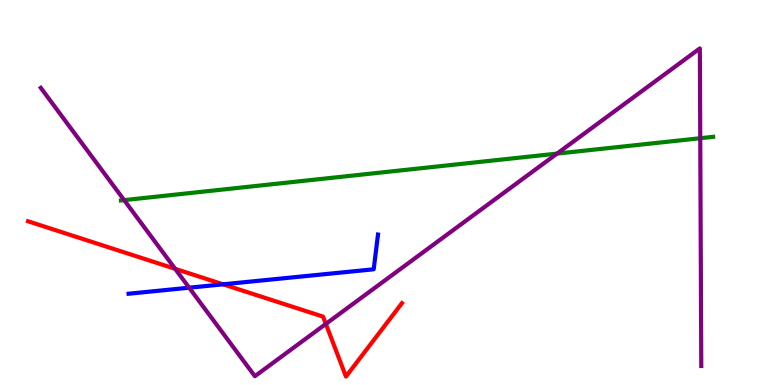[{'lines': ['blue', 'red'], 'intersections': [{'x': 2.88, 'y': 2.62}]}, {'lines': ['green', 'red'], 'intersections': []}, {'lines': ['purple', 'red'], 'intersections': [{'x': 2.26, 'y': 3.02}, {'x': 4.2, 'y': 1.59}]}, {'lines': ['blue', 'green'], 'intersections': []}, {'lines': ['blue', 'purple'], 'intersections': [{'x': 2.44, 'y': 2.53}]}, {'lines': ['green', 'purple'], 'intersections': [{'x': 1.6, 'y': 4.8}, {'x': 7.19, 'y': 6.01}, {'x': 9.04, 'y': 6.41}]}]